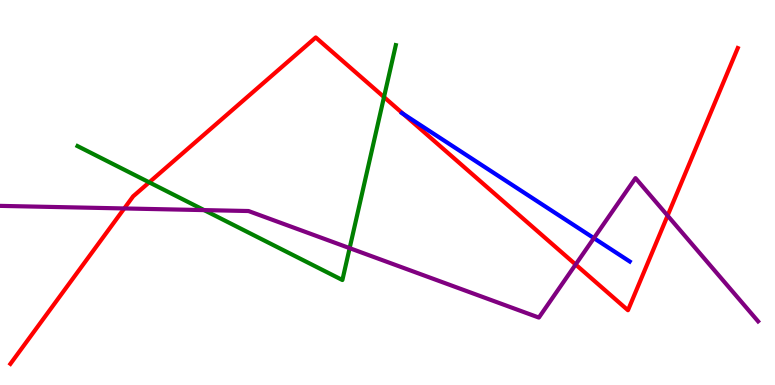[{'lines': ['blue', 'red'], 'intersections': [{'x': 5.21, 'y': 7.04}]}, {'lines': ['green', 'red'], 'intersections': [{'x': 1.93, 'y': 5.26}, {'x': 4.95, 'y': 7.48}]}, {'lines': ['purple', 'red'], 'intersections': [{'x': 1.6, 'y': 4.59}, {'x': 7.43, 'y': 3.13}, {'x': 8.61, 'y': 4.4}]}, {'lines': ['blue', 'green'], 'intersections': []}, {'lines': ['blue', 'purple'], 'intersections': [{'x': 7.66, 'y': 3.81}]}, {'lines': ['green', 'purple'], 'intersections': [{'x': 2.63, 'y': 4.54}, {'x': 4.51, 'y': 3.55}]}]